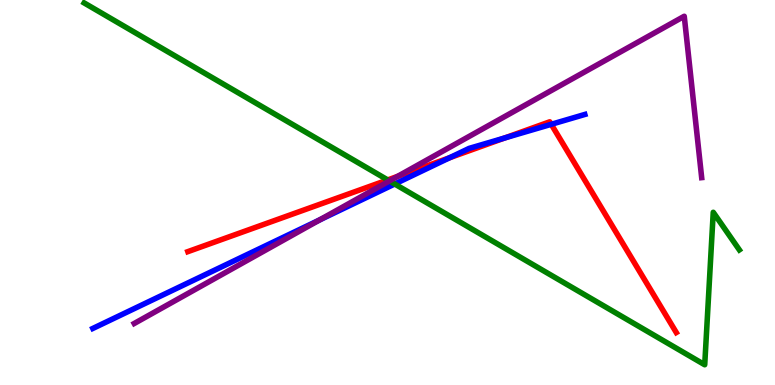[{'lines': ['blue', 'red'], 'intersections': [{'x': 5.8, 'y': 5.9}, {'x': 6.51, 'y': 6.42}, {'x': 7.11, 'y': 6.77}]}, {'lines': ['green', 'red'], 'intersections': [{'x': 5.0, 'y': 5.33}]}, {'lines': ['purple', 'red'], 'intersections': [{'x': 5.13, 'y': 5.42}]}, {'lines': ['blue', 'green'], 'intersections': [{'x': 5.09, 'y': 5.22}]}, {'lines': ['blue', 'purple'], 'intersections': [{'x': 4.12, 'y': 4.29}]}, {'lines': ['green', 'purple'], 'intersections': [{'x': 5.02, 'y': 5.3}]}]